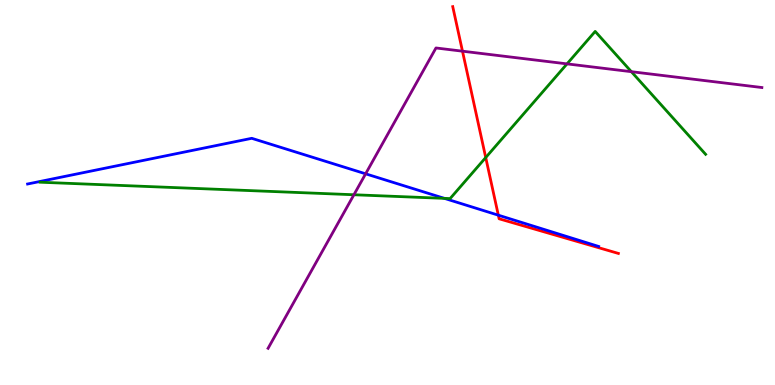[{'lines': ['blue', 'red'], 'intersections': [{'x': 6.43, 'y': 4.41}]}, {'lines': ['green', 'red'], 'intersections': [{'x': 6.27, 'y': 5.91}]}, {'lines': ['purple', 'red'], 'intersections': [{'x': 5.97, 'y': 8.67}]}, {'lines': ['blue', 'green'], 'intersections': [{'x': 5.73, 'y': 4.85}]}, {'lines': ['blue', 'purple'], 'intersections': [{'x': 4.72, 'y': 5.49}]}, {'lines': ['green', 'purple'], 'intersections': [{'x': 4.57, 'y': 4.94}, {'x': 7.32, 'y': 8.34}, {'x': 8.15, 'y': 8.14}]}]